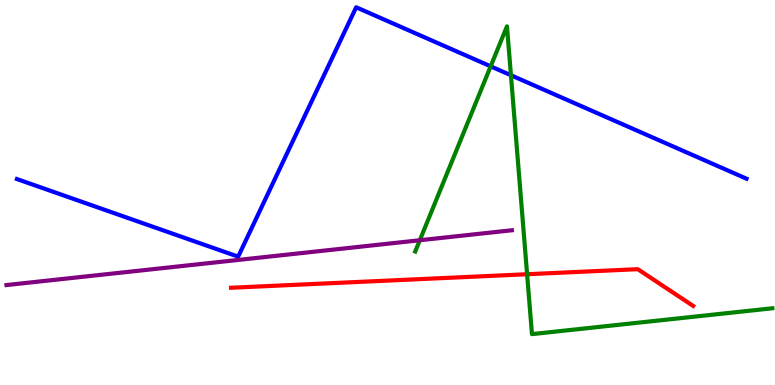[{'lines': ['blue', 'red'], 'intersections': []}, {'lines': ['green', 'red'], 'intersections': [{'x': 6.8, 'y': 2.88}]}, {'lines': ['purple', 'red'], 'intersections': []}, {'lines': ['blue', 'green'], 'intersections': [{'x': 6.33, 'y': 8.28}, {'x': 6.59, 'y': 8.05}]}, {'lines': ['blue', 'purple'], 'intersections': []}, {'lines': ['green', 'purple'], 'intersections': [{'x': 5.42, 'y': 3.76}]}]